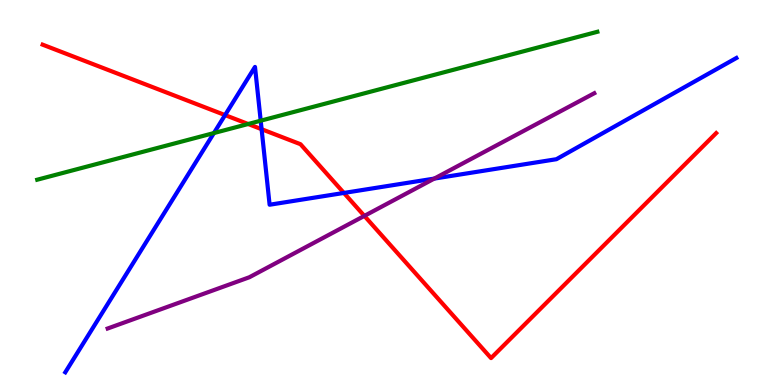[{'lines': ['blue', 'red'], 'intersections': [{'x': 2.9, 'y': 7.01}, {'x': 3.38, 'y': 6.64}, {'x': 4.44, 'y': 4.99}]}, {'lines': ['green', 'red'], 'intersections': [{'x': 3.2, 'y': 6.78}]}, {'lines': ['purple', 'red'], 'intersections': [{'x': 4.7, 'y': 4.39}]}, {'lines': ['blue', 'green'], 'intersections': [{'x': 2.76, 'y': 6.54}, {'x': 3.36, 'y': 6.87}]}, {'lines': ['blue', 'purple'], 'intersections': [{'x': 5.6, 'y': 5.36}]}, {'lines': ['green', 'purple'], 'intersections': []}]